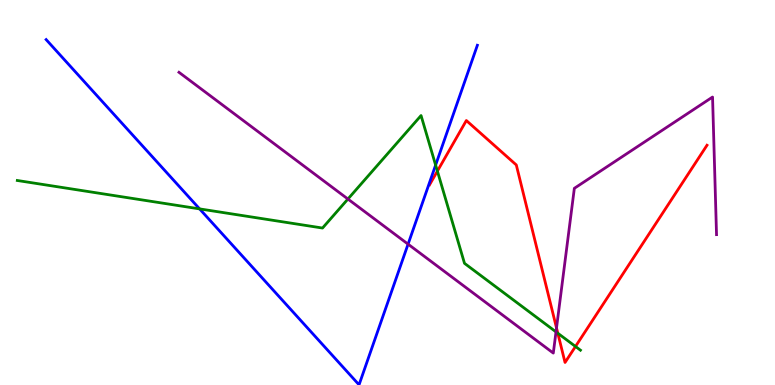[{'lines': ['blue', 'red'], 'intersections': []}, {'lines': ['green', 'red'], 'intersections': [{'x': 5.64, 'y': 5.56}, {'x': 7.2, 'y': 1.34}, {'x': 7.43, 'y': 1.0}]}, {'lines': ['purple', 'red'], 'intersections': [{'x': 7.18, 'y': 1.48}]}, {'lines': ['blue', 'green'], 'intersections': [{'x': 2.58, 'y': 4.57}, {'x': 5.62, 'y': 5.71}]}, {'lines': ['blue', 'purple'], 'intersections': [{'x': 5.27, 'y': 3.66}]}, {'lines': ['green', 'purple'], 'intersections': [{'x': 4.49, 'y': 4.83}, {'x': 7.17, 'y': 1.38}]}]